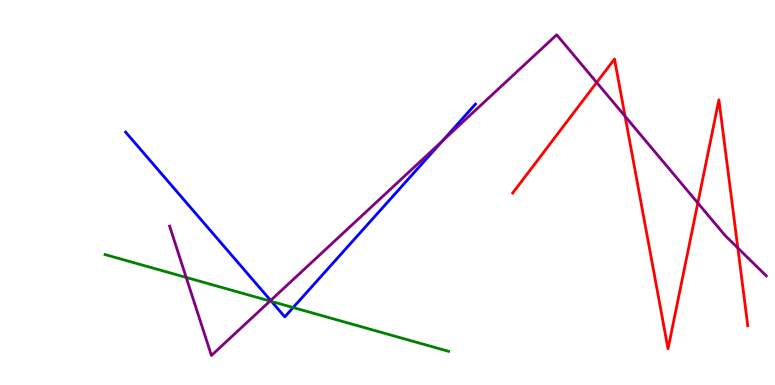[{'lines': ['blue', 'red'], 'intersections': []}, {'lines': ['green', 'red'], 'intersections': []}, {'lines': ['purple', 'red'], 'intersections': [{'x': 7.7, 'y': 7.86}, {'x': 8.07, 'y': 6.98}, {'x': 9.0, 'y': 4.73}, {'x': 9.52, 'y': 3.56}]}, {'lines': ['blue', 'green'], 'intersections': [{'x': 3.5, 'y': 2.17}, {'x': 3.78, 'y': 2.01}]}, {'lines': ['blue', 'purple'], 'intersections': [{'x': 3.49, 'y': 2.2}, {'x': 5.71, 'y': 6.35}]}, {'lines': ['green', 'purple'], 'intersections': [{'x': 2.4, 'y': 2.79}, {'x': 3.48, 'y': 2.18}]}]